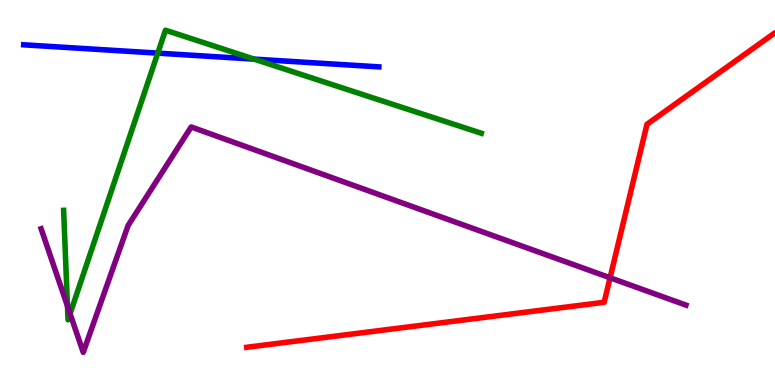[{'lines': ['blue', 'red'], 'intersections': []}, {'lines': ['green', 'red'], 'intersections': []}, {'lines': ['purple', 'red'], 'intersections': [{'x': 7.87, 'y': 2.79}]}, {'lines': ['blue', 'green'], 'intersections': [{'x': 2.04, 'y': 8.62}, {'x': 3.28, 'y': 8.46}]}, {'lines': ['blue', 'purple'], 'intersections': []}, {'lines': ['green', 'purple'], 'intersections': [{'x': 0.871, 'y': 2.05}, {'x': 0.904, 'y': 1.85}]}]